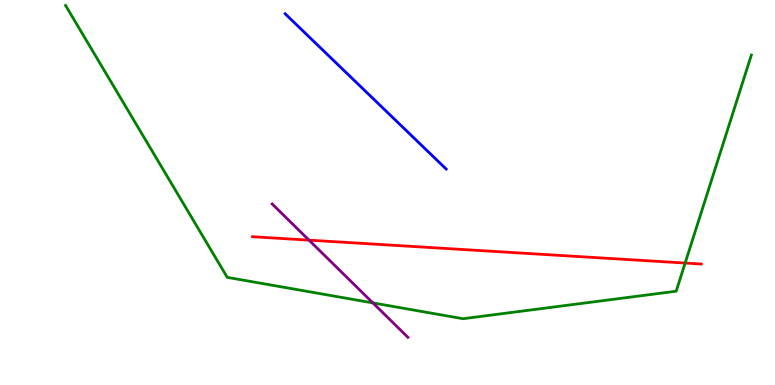[{'lines': ['blue', 'red'], 'intersections': []}, {'lines': ['green', 'red'], 'intersections': [{'x': 8.84, 'y': 3.17}]}, {'lines': ['purple', 'red'], 'intersections': [{'x': 3.99, 'y': 3.76}]}, {'lines': ['blue', 'green'], 'intersections': []}, {'lines': ['blue', 'purple'], 'intersections': []}, {'lines': ['green', 'purple'], 'intersections': [{'x': 4.81, 'y': 2.13}]}]